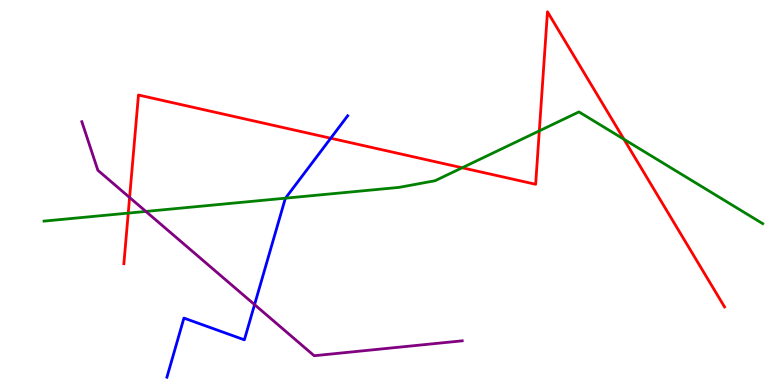[{'lines': ['blue', 'red'], 'intersections': [{'x': 4.27, 'y': 6.41}]}, {'lines': ['green', 'red'], 'intersections': [{'x': 1.65, 'y': 4.46}, {'x': 5.96, 'y': 5.64}, {'x': 6.96, 'y': 6.6}, {'x': 8.05, 'y': 6.38}]}, {'lines': ['purple', 'red'], 'intersections': [{'x': 1.67, 'y': 4.87}]}, {'lines': ['blue', 'green'], 'intersections': [{'x': 3.68, 'y': 4.85}]}, {'lines': ['blue', 'purple'], 'intersections': [{'x': 3.28, 'y': 2.09}]}, {'lines': ['green', 'purple'], 'intersections': [{'x': 1.88, 'y': 4.51}]}]